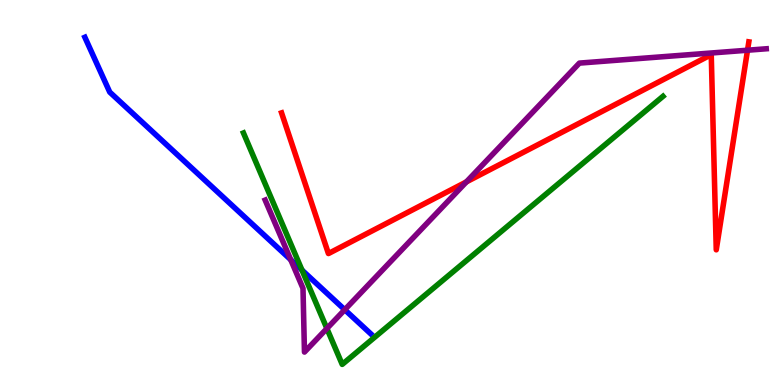[{'lines': ['blue', 'red'], 'intersections': []}, {'lines': ['green', 'red'], 'intersections': []}, {'lines': ['purple', 'red'], 'intersections': [{'x': 6.02, 'y': 5.28}, {'x': 9.65, 'y': 8.7}]}, {'lines': ['blue', 'green'], 'intersections': [{'x': 3.9, 'y': 2.98}]}, {'lines': ['blue', 'purple'], 'intersections': [{'x': 3.75, 'y': 3.25}, {'x': 4.45, 'y': 1.96}]}, {'lines': ['green', 'purple'], 'intersections': [{'x': 4.22, 'y': 1.47}]}]